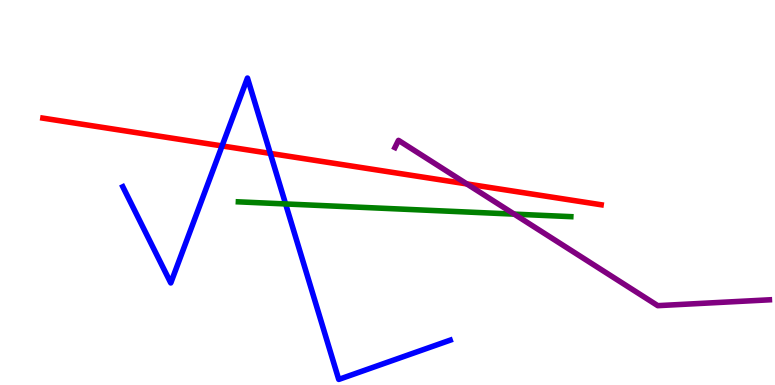[{'lines': ['blue', 'red'], 'intersections': [{'x': 2.87, 'y': 6.21}, {'x': 3.49, 'y': 6.02}]}, {'lines': ['green', 'red'], 'intersections': []}, {'lines': ['purple', 'red'], 'intersections': [{'x': 6.02, 'y': 5.22}]}, {'lines': ['blue', 'green'], 'intersections': [{'x': 3.69, 'y': 4.7}]}, {'lines': ['blue', 'purple'], 'intersections': []}, {'lines': ['green', 'purple'], 'intersections': [{'x': 6.63, 'y': 4.44}]}]